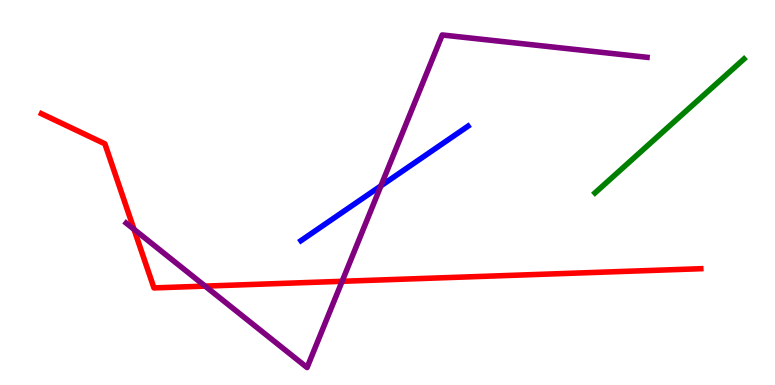[{'lines': ['blue', 'red'], 'intersections': []}, {'lines': ['green', 'red'], 'intersections': []}, {'lines': ['purple', 'red'], 'intersections': [{'x': 1.73, 'y': 4.04}, {'x': 2.65, 'y': 2.57}, {'x': 4.41, 'y': 2.69}]}, {'lines': ['blue', 'green'], 'intersections': []}, {'lines': ['blue', 'purple'], 'intersections': [{'x': 4.91, 'y': 5.17}]}, {'lines': ['green', 'purple'], 'intersections': []}]